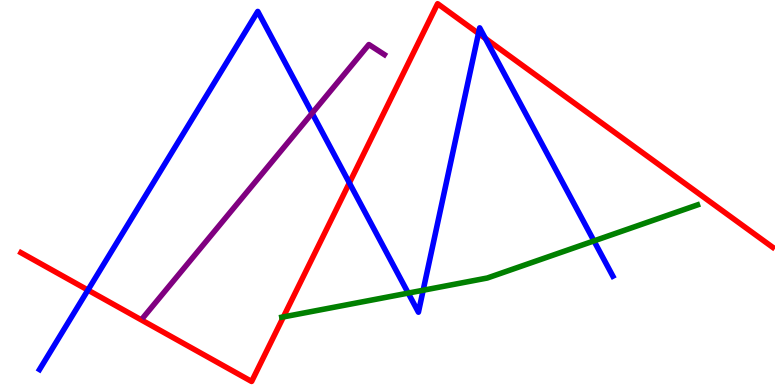[{'lines': ['blue', 'red'], 'intersections': [{'x': 1.13, 'y': 2.47}, {'x': 4.51, 'y': 5.25}, {'x': 6.17, 'y': 9.13}, {'x': 6.26, 'y': 9.0}]}, {'lines': ['green', 'red'], 'intersections': [{'x': 3.66, 'y': 1.77}]}, {'lines': ['purple', 'red'], 'intersections': []}, {'lines': ['blue', 'green'], 'intersections': [{'x': 5.27, 'y': 2.39}, {'x': 5.46, 'y': 2.46}, {'x': 7.66, 'y': 3.74}]}, {'lines': ['blue', 'purple'], 'intersections': [{'x': 4.03, 'y': 7.06}]}, {'lines': ['green', 'purple'], 'intersections': []}]